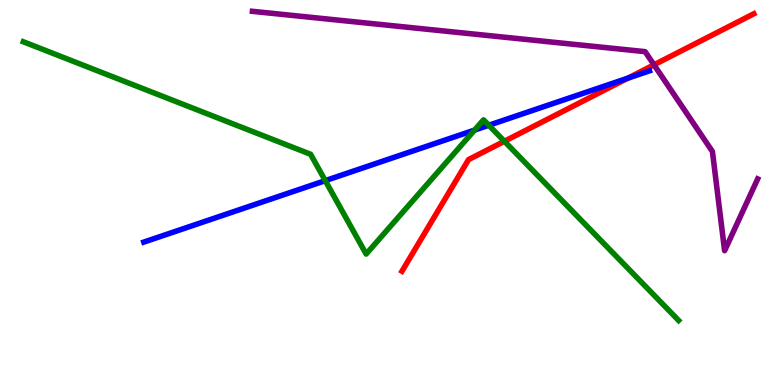[{'lines': ['blue', 'red'], 'intersections': [{'x': 8.1, 'y': 7.97}]}, {'lines': ['green', 'red'], 'intersections': [{'x': 6.51, 'y': 6.33}]}, {'lines': ['purple', 'red'], 'intersections': [{'x': 8.44, 'y': 8.32}]}, {'lines': ['blue', 'green'], 'intersections': [{'x': 4.2, 'y': 5.31}, {'x': 6.12, 'y': 6.62}, {'x': 6.31, 'y': 6.75}]}, {'lines': ['blue', 'purple'], 'intersections': []}, {'lines': ['green', 'purple'], 'intersections': []}]